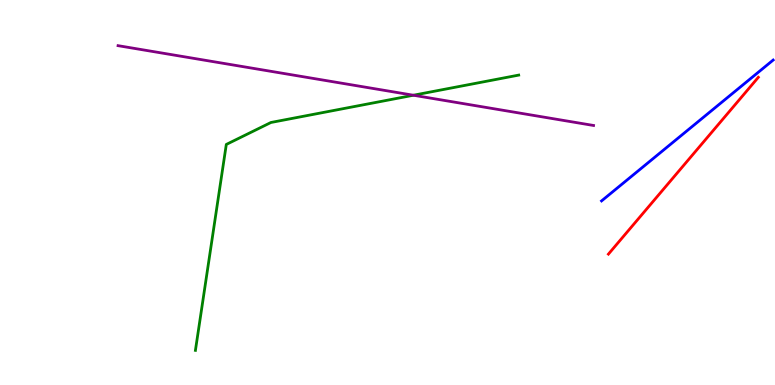[{'lines': ['blue', 'red'], 'intersections': []}, {'lines': ['green', 'red'], 'intersections': []}, {'lines': ['purple', 'red'], 'intersections': []}, {'lines': ['blue', 'green'], 'intersections': []}, {'lines': ['blue', 'purple'], 'intersections': []}, {'lines': ['green', 'purple'], 'intersections': [{'x': 5.33, 'y': 7.53}]}]